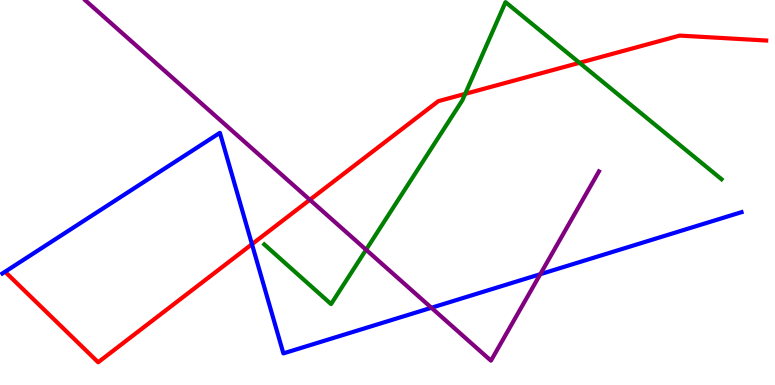[{'lines': ['blue', 'red'], 'intersections': [{'x': 3.25, 'y': 3.66}]}, {'lines': ['green', 'red'], 'intersections': [{'x': 6.0, 'y': 7.56}, {'x': 7.48, 'y': 8.37}]}, {'lines': ['purple', 'red'], 'intersections': [{'x': 4.0, 'y': 4.81}]}, {'lines': ['blue', 'green'], 'intersections': []}, {'lines': ['blue', 'purple'], 'intersections': [{'x': 5.57, 'y': 2.01}, {'x': 6.97, 'y': 2.88}]}, {'lines': ['green', 'purple'], 'intersections': [{'x': 4.72, 'y': 3.51}]}]